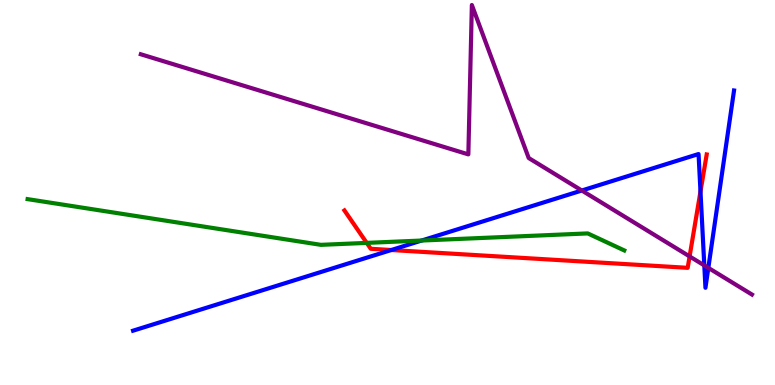[{'lines': ['blue', 'red'], 'intersections': [{'x': 5.05, 'y': 3.51}, {'x': 9.04, 'y': 5.03}]}, {'lines': ['green', 'red'], 'intersections': [{'x': 4.73, 'y': 3.69}]}, {'lines': ['purple', 'red'], 'intersections': [{'x': 8.9, 'y': 3.34}]}, {'lines': ['blue', 'green'], 'intersections': [{'x': 5.44, 'y': 3.75}]}, {'lines': ['blue', 'purple'], 'intersections': [{'x': 7.51, 'y': 5.05}, {'x': 9.09, 'y': 3.11}, {'x': 9.14, 'y': 3.04}]}, {'lines': ['green', 'purple'], 'intersections': []}]